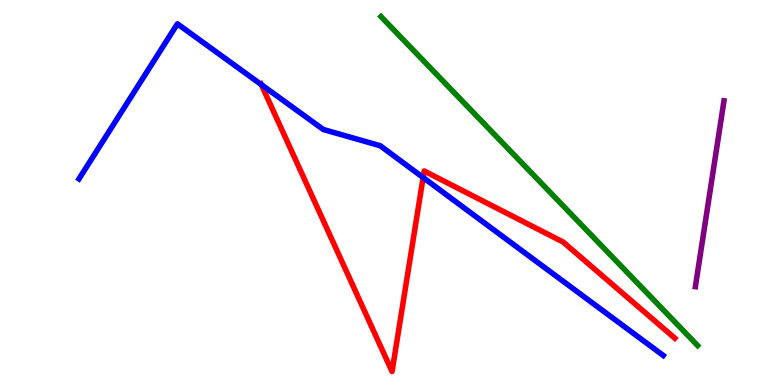[{'lines': ['blue', 'red'], 'intersections': [{'x': 3.37, 'y': 7.8}, {'x': 5.46, 'y': 5.39}]}, {'lines': ['green', 'red'], 'intersections': []}, {'lines': ['purple', 'red'], 'intersections': []}, {'lines': ['blue', 'green'], 'intersections': []}, {'lines': ['blue', 'purple'], 'intersections': []}, {'lines': ['green', 'purple'], 'intersections': []}]